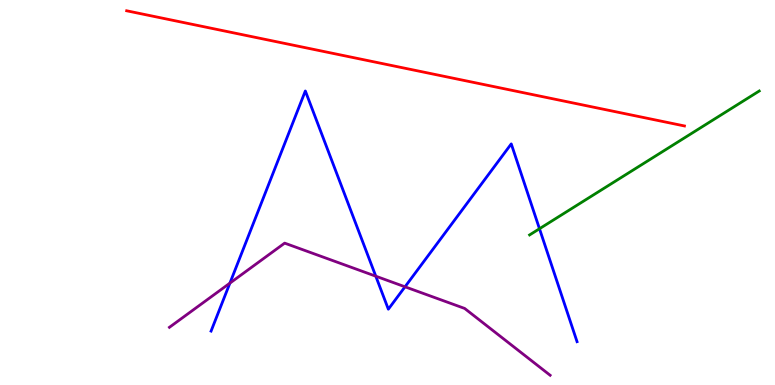[{'lines': ['blue', 'red'], 'intersections': []}, {'lines': ['green', 'red'], 'intersections': []}, {'lines': ['purple', 'red'], 'intersections': []}, {'lines': ['blue', 'green'], 'intersections': [{'x': 6.96, 'y': 4.06}]}, {'lines': ['blue', 'purple'], 'intersections': [{'x': 2.97, 'y': 2.65}, {'x': 4.85, 'y': 2.83}, {'x': 5.23, 'y': 2.55}]}, {'lines': ['green', 'purple'], 'intersections': []}]